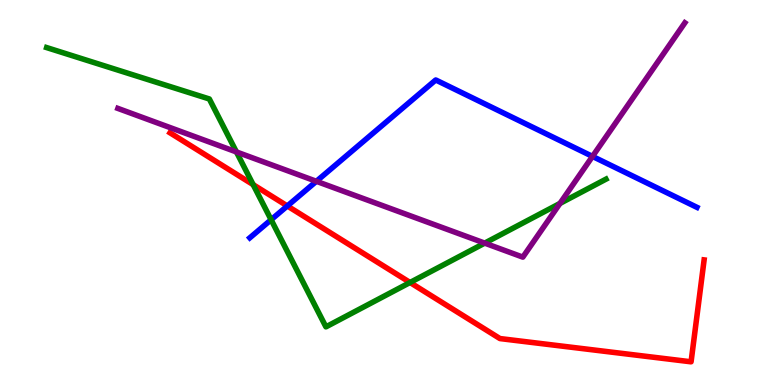[{'lines': ['blue', 'red'], 'intersections': [{'x': 3.71, 'y': 4.65}]}, {'lines': ['green', 'red'], 'intersections': [{'x': 3.27, 'y': 5.2}, {'x': 5.29, 'y': 2.66}]}, {'lines': ['purple', 'red'], 'intersections': []}, {'lines': ['blue', 'green'], 'intersections': [{'x': 3.5, 'y': 4.29}]}, {'lines': ['blue', 'purple'], 'intersections': [{'x': 4.08, 'y': 5.29}, {'x': 7.64, 'y': 5.94}]}, {'lines': ['green', 'purple'], 'intersections': [{'x': 3.05, 'y': 6.05}, {'x': 6.25, 'y': 3.69}, {'x': 7.23, 'y': 4.72}]}]